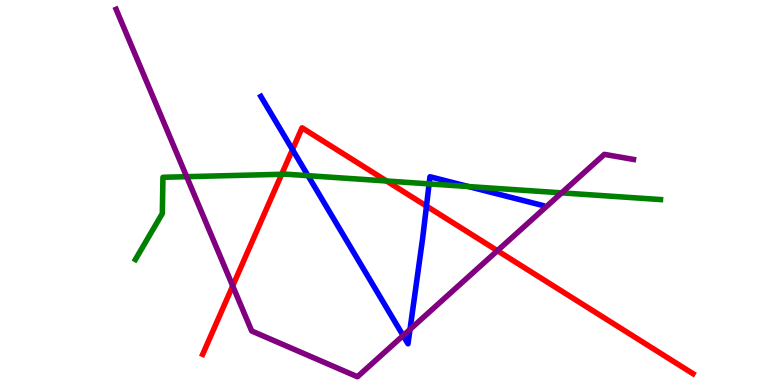[{'lines': ['blue', 'red'], 'intersections': [{'x': 3.77, 'y': 6.11}, {'x': 5.5, 'y': 4.65}]}, {'lines': ['green', 'red'], 'intersections': [{'x': 3.63, 'y': 5.47}, {'x': 4.99, 'y': 5.3}]}, {'lines': ['purple', 'red'], 'intersections': [{'x': 3.0, 'y': 2.57}, {'x': 6.42, 'y': 3.49}]}, {'lines': ['blue', 'green'], 'intersections': [{'x': 3.97, 'y': 5.44}, {'x': 5.54, 'y': 5.22}, {'x': 6.04, 'y': 5.15}]}, {'lines': ['blue', 'purple'], 'intersections': [{'x': 5.2, 'y': 1.28}, {'x': 5.29, 'y': 1.44}]}, {'lines': ['green', 'purple'], 'intersections': [{'x': 2.41, 'y': 5.41}, {'x': 7.25, 'y': 4.99}]}]